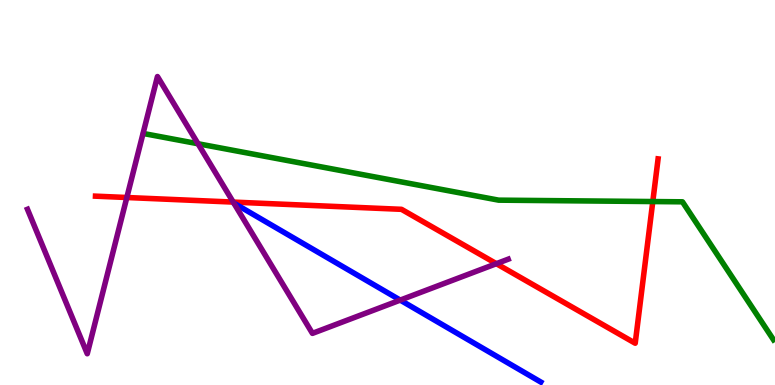[{'lines': ['blue', 'red'], 'intersections': []}, {'lines': ['green', 'red'], 'intersections': [{'x': 8.42, 'y': 4.76}]}, {'lines': ['purple', 'red'], 'intersections': [{'x': 1.64, 'y': 4.87}, {'x': 3.01, 'y': 4.75}, {'x': 6.4, 'y': 3.15}]}, {'lines': ['blue', 'green'], 'intersections': []}, {'lines': ['blue', 'purple'], 'intersections': [{'x': 5.16, 'y': 2.21}]}, {'lines': ['green', 'purple'], 'intersections': [{'x': 2.56, 'y': 6.27}]}]